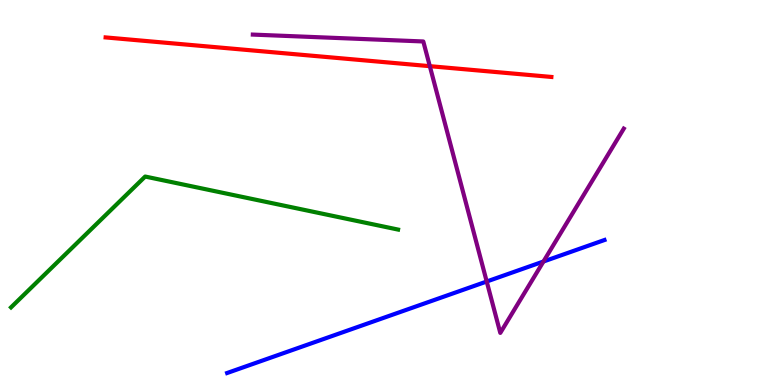[{'lines': ['blue', 'red'], 'intersections': []}, {'lines': ['green', 'red'], 'intersections': []}, {'lines': ['purple', 'red'], 'intersections': [{'x': 5.55, 'y': 8.28}]}, {'lines': ['blue', 'green'], 'intersections': []}, {'lines': ['blue', 'purple'], 'intersections': [{'x': 6.28, 'y': 2.69}, {'x': 7.01, 'y': 3.21}]}, {'lines': ['green', 'purple'], 'intersections': []}]